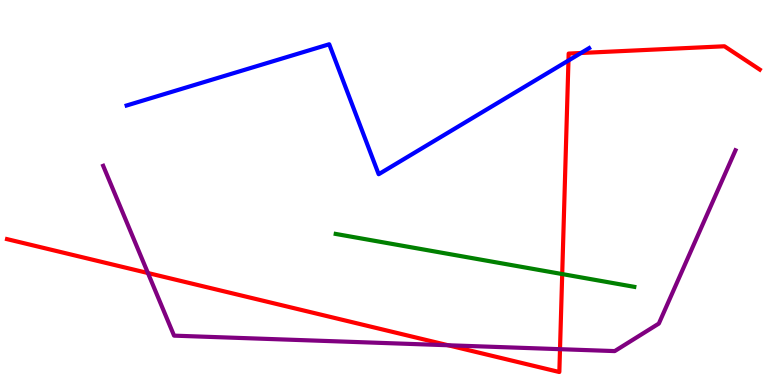[{'lines': ['blue', 'red'], 'intersections': [{'x': 7.34, 'y': 8.43}, {'x': 7.5, 'y': 8.62}]}, {'lines': ['green', 'red'], 'intersections': [{'x': 7.25, 'y': 2.88}]}, {'lines': ['purple', 'red'], 'intersections': [{'x': 1.91, 'y': 2.91}, {'x': 5.78, 'y': 1.03}, {'x': 7.23, 'y': 0.93}]}, {'lines': ['blue', 'green'], 'intersections': []}, {'lines': ['blue', 'purple'], 'intersections': []}, {'lines': ['green', 'purple'], 'intersections': []}]